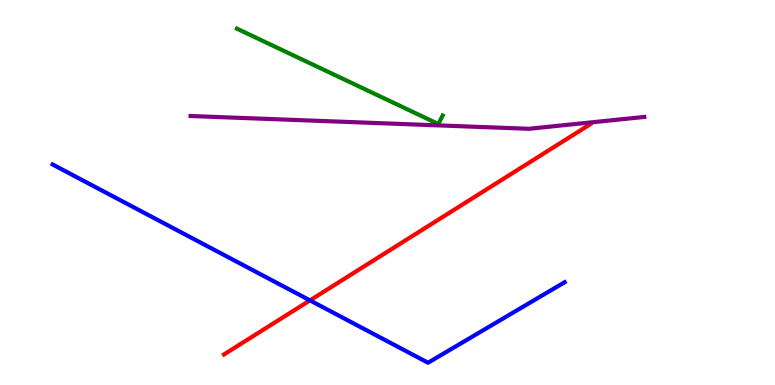[{'lines': ['blue', 'red'], 'intersections': [{'x': 4.0, 'y': 2.2}]}, {'lines': ['green', 'red'], 'intersections': []}, {'lines': ['purple', 'red'], 'intersections': []}, {'lines': ['blue', 'green'], 'intersections': []}, {'lines': ['blue', 'purple'], 'intersections': []}, {'lines': ['green', 'purple'], 'intersections': []}]